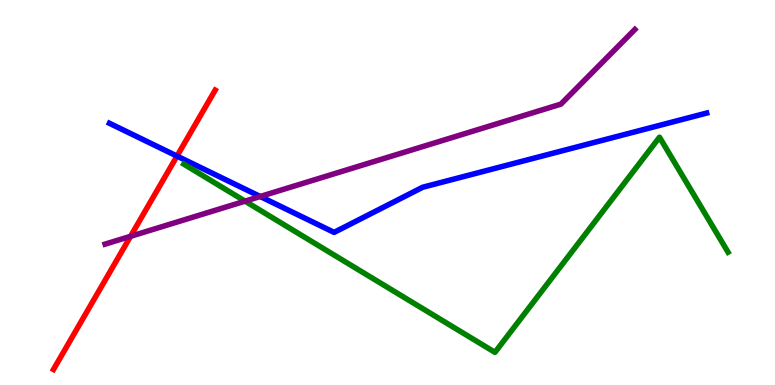[{'lines': ['blue', 'red'], 'intersections': [{'x': 2.28, 'y': 5.95}]}, {'lines': ['green', 'red'], 'intersections': []}, {'lines': ['purple', 'red'], 'intersections': [{'x': 1.68, 'y': 3.86}]}, {'lines': ['blue', 'green'], 'intersections': []}, {'lines': ['blue', 'purple'], 'intersections': [{'x': 3.36, 'y': 4.9}]}, {'lines': ['green', 'purple'], 'intersections': [{'x': 3.16, 'y': 4.78}]}]